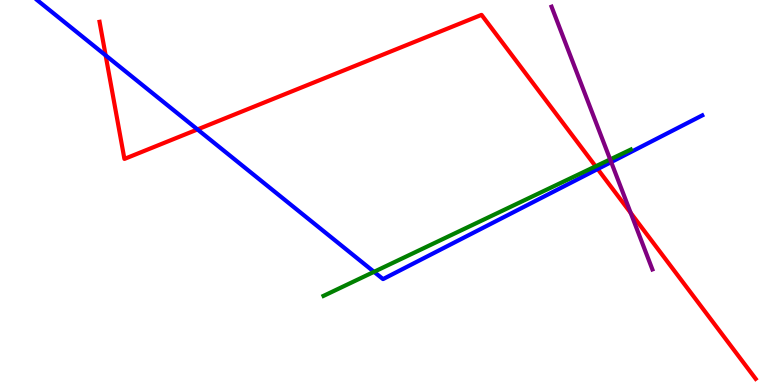[{'lines': ['blue', 'red'], 'intersections': [{'x': 1.36, 'y': 8.56}, {'x': 2.55, 'y': 6.64}, {'x': 7.71, 'y': 5.61}]}, {'lines': ['green', 'red'], 'intersections': [{'x': 7.69, 'y': 5.68}]}, {'lines': ['purple', 'red'], 'intersections': [{'x': 8.14, 'y': 4.47}]}, {'lines': ['blue', 'green'], 'intersections': [{'x': 4.83, 'y': 2.94}]}, {'lines': ['blue', 'purple'], 'intersections': [{'x': 7.89, 'y': 5.79}]}, {'lines': ['green', 'purple'], 'intersections': [{'x': 7.87, 'y': 5.86}]}]